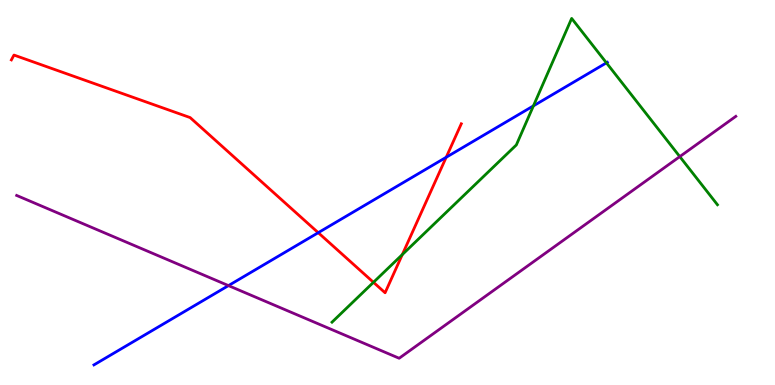[{'lines': ['blue', 'red'], 'intersections': [{'x': 4.11, 'y': 3.96}, {'x': 5.76, 'y': 5.91}]}, {'lines': ['green', 'red'], 'intersections': [{'x': 4.82, 'y': 2.67}, {'x': 5.19, 'y': 3.39}]}, {'lines': ['purple', 'red'], 'intersections': []}, {'lines': ['blue', 'green'], 'intersections': [{'x': 6.88, 'y': 7.25}, {'x': 7.82, 'y': 8.37}]}, {'lines': ['blue', 'purple'], 'intersections': [{'x': 2.95, 'y': 2.58}]}, {'lines': ['green', 'purple'], 'intersections': [{'x': 8.77, 'y': 5.93}]}]